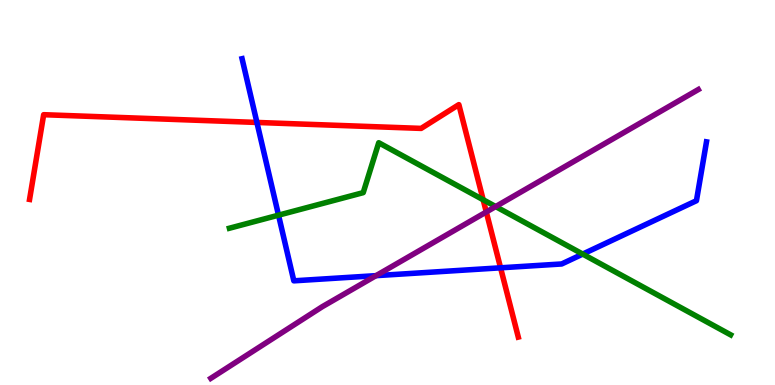[{'lines': ['blue', 'red'], 'intersections': [{'x': 3.32, 'y': 6.82}, {'x': 6.46, 'y': 3.04}]}, {'lines': ['green', 'red'], 'intersections': [{'x': 6.23, 'y': 4.81}]}, {'lines': ['purple', 'red'], 'intersections': [{'x': 6.27, 'y': 4.49}]}, {'lines': ['blue', 'green'], 'intersections': [{'x': 3.59, 'y': 4.41}, {'x': 7.52, 'y': 3.4}]}, {'lines': ['blue', 'purple'], 'intersections': [{'x': 4.85, 'y': 2.84}]}, {'lines': ['green', 'purple'], 'intersections': [{'x': 6.4, 'y': 4.63}]}]